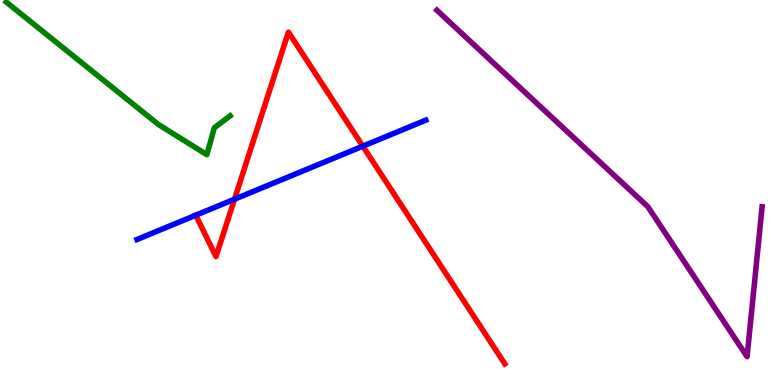[{'lines': ['blue', 'red'], 'intersections': [{'x': 3.03, 'y': 4.83}, {'x': 4.68, 'y': 6.2}]}, {'lines': ['green', 'red'], 'intersections': []}, {'lines': ['purple', 'red'], 'intersections': []}, {'lines': ['blue', 'green'], 'intersections': []}, {'lines': ['blue', 'purple'], 'intersections': []}, {'lines': ['green', 'purple'], 'intersections': []}]